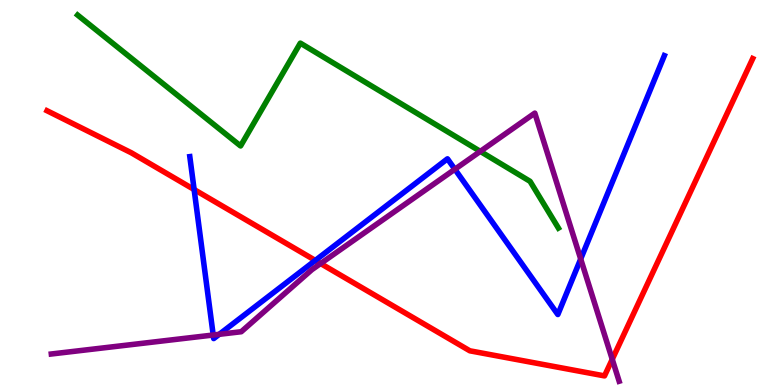[{'lines': ['blue', 'red'], 'intersections': [{'x': 2.5, 'y': 5.08}, {'x': 4.07, 'y': 3.24}]}, {'lines': ['green', 'red'], 'intersections': []}, {'lines': ['purple', 'red'], 'intersections': [{'x': 4.14, 'y': 3.16}, {'x': 7.9, 'y': 0.667}]}, {'lines': ['blue', 'green'], 'intersections': []}, {'lines': ['blue', 'purple'], 'intersections': [{'x': 2.75, 'y': 1.3}, {'x': 2.83, 'y': 1.32}, {'x': 5.87, 'y': 5.6}, {'x': 7.49, 'y': 3.27}]}, {'lines': ['green', 'purple'], 'intersections': [{'x': 6.2, 'y': 6.07}]}]